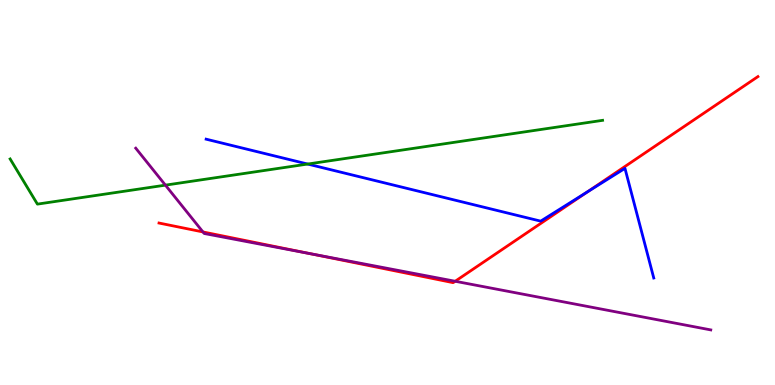[{'lines': ['blue', 'red'], 'intersections': [{'x': 7.58, 'y': 5.02}]}, {'lines': ['green', 'red'], 'intersections': []}, {'lines': ['purple', 'red'], 'intersections': [{'x': 2.62, 'y': 3.98}, {'x': 4.0, 'y': 3.41}, {'x': 5.87, 'y': 2.69}]}, {'lines': ['blue', 'green'], 'intersections': [{'x': 3.97, 'y': 5.74}]}, {'lines': ['blue', 'purple'], 'intersections': []}, {'lines': ['green', 'purple'], 'intersections': [{'x': 2.13, 'y': 5.19}]}]